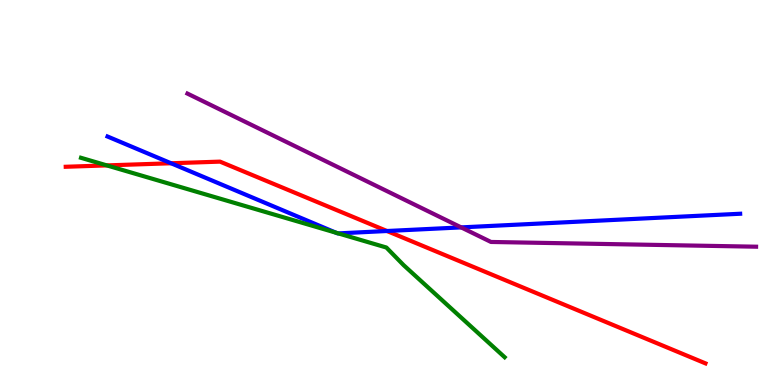[{'lines': ['blue', 'red'], 'intersections': [{'x': 2.21, 'y': 5.76}, {'x': 4.99, 'y': 4.0}]}, {'lines': ['green', 'red'], 'intersections': [{'x': 1.38, 'y': 5.7}]}, {'lines': ['purple', 'red'], 'intersections': []}, {'lines': ['blue', 'green'], 'intersections': [{'x': 4.34, 'y': 3.95}, {'x': 4.37, 'y': 3.94}]}, {'lines': ['blue', 'purple'], 'intersections': [{'x': 5.95, 'y': 4.09}]}, {'lines': ['green', 'purple'], 'intersections': []}]